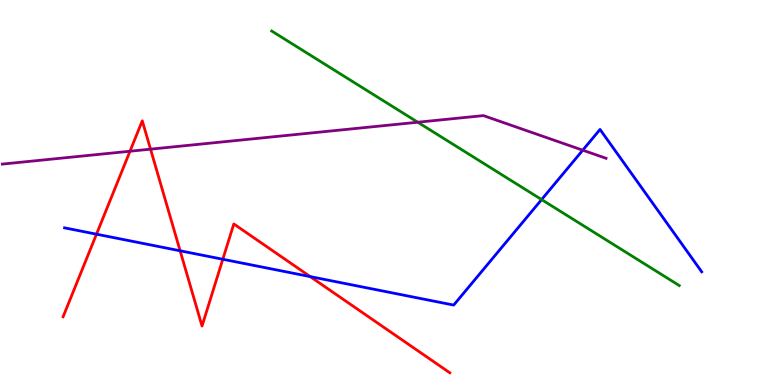[{'lines': ['blue', 'red'], 'intersections': [{'x': 1.24, 'y': 3.92}, {'x': 2.32, 'y': 3.49}, {'x': 2.88, 'y': 3.27}, {'x': 4.0, 'y': 2.82}]}, {'lines': ['green', 'red'], 'intersections': []}, {'lines': ['purple', 'red'], 'intersections': [{'x': 1.68, 'y': 6.07}, {'x': 1.94, 'y': 6.13}]}, {'lines': ['blue', 'green'], 'intersections': [{'x': 6.99, 'y': 4.82}]}, {'lines': ['blue', 'purple'], 'intersections': [{'x': 7.52, 'y': 6.1}]}, {'lines': ['green', 'purple'], 'intersections': [{'x': 5.39, 'y': 6.83}]}]